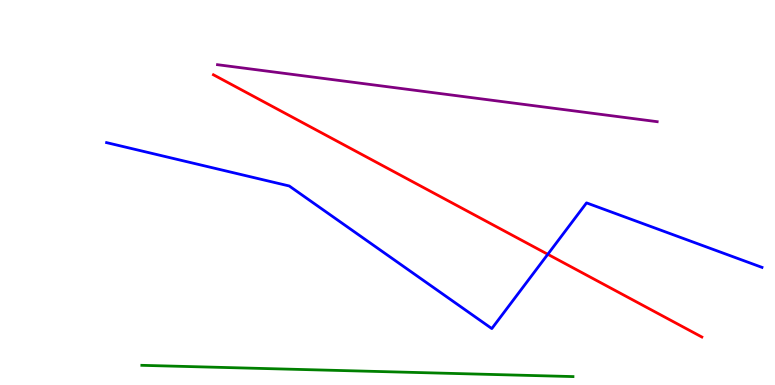[{'lines': ['blue', 'red'], 'intersections': [{'x': 7.07, 'y': 3.39}]}, {'lines': ['green', 'red'], 'intersections': []}, {'lines': ['purple', 'red'], 'intersections': []}, {'lines': ['blue', 'green'], 'intersections': []}, {'lines': ['blue', 'purple'], 'intersections': []}, {'lines': ['green', 'purple'], 'intersections': []}]